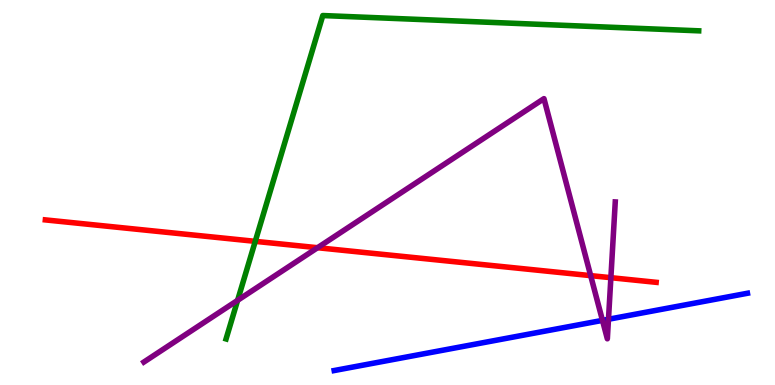[{'lines': ['blue', 'red'], 'intersections': []}, {'lines': ['green', 'red'], 'intersections': [{'x': 3.29, 'y': 3.73}]}, {'lines': ['purple', 'red'], 'intersections': [{'x': 4.1, 'y': 3.57}, {'x': 7.62, 'y': 2.84}, {'x': 7.88, 'y': 2.79}]}, {'lines': ['blue', 'green'], 'intersections': []}, {'lines': ['blue', 'purple'], 'intersections': [{'x': 7.77, 'y': 1.68}, {'x': 7.85, 'y': 1.71}]}, {'lines': ['green', 'purple'], 'intersections': [{'x': 3.07, 'y': 2.2}]}]